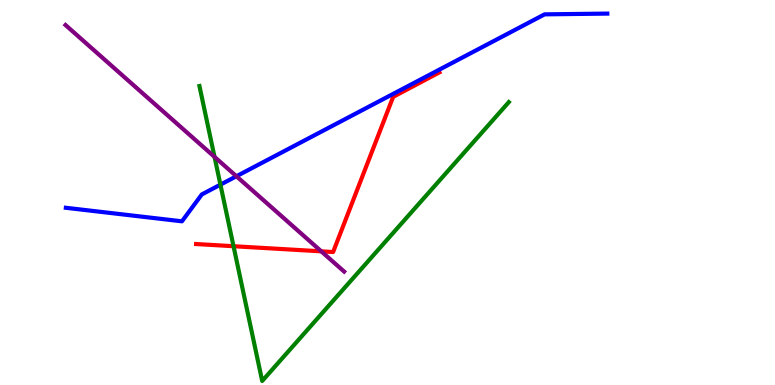[{'lines': ['blue', 'red'], 'intersections': []}, {'lines': ['green', 'red'], 'intersections': [{'x': 3.01, 'y': 3.6}]}, {'lines': ['purple', 'red'], 'intersections': [{'x': 4.15, 'y': 3.47}]}, {'lines': ['blue', 'green'], 'intersections': [{'x': 2.84, 'y': 5.2}]}, {'lines': ['blue', 'purple'], 'intersections': [{'x': 3.05, 'y': 5.42}]}, {'lines': ['green', 'purple'], 'intersections': [{'x': 2.77, 'y': 5.93}]}]